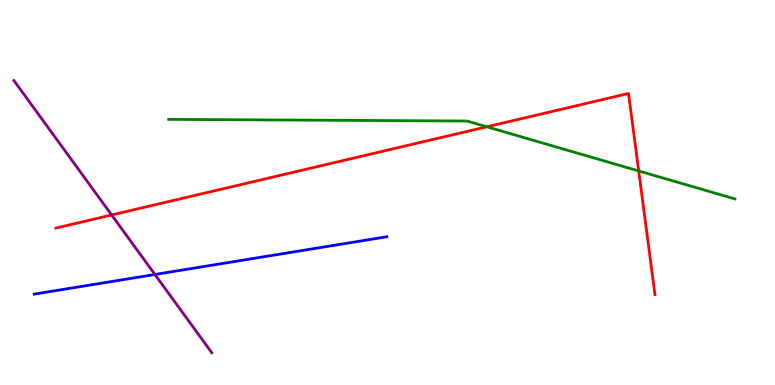[{'lines': ['blue', 'red'], 'intersections': []}, {'lines': ['green', 'red'], 'intersections': [{'x': 6.28, 'y': 6.71}, {'x': 8.24, 'y': 5.56}]}, {'lines': ['purple', 'red'], 'intersections': [{'x': 1.44, 'y': 4.42}]}, {'lines': ['blue', 'green'], 'intersections': []}, {'lines': ['blue', 'purple'], 'intersections': [{'x': 2.0, 'y': 2.87}]}, {'lines': ['green', 'purple'], 'intersections': []}]